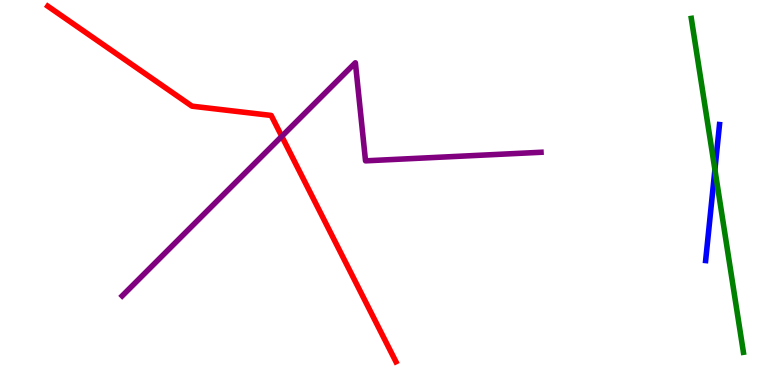[{'lines': ['blue', 'red'], 'intersections': []}, {'lines': ['green', 'red'], 'intersections': []}, {'lines': ['purple', 'red'], 'intersections': [{'x': 3.64, 'y': 6.46}]}, {'lines': ['blue', 'green'], 'intersections': [{'x': 9.22, 'y': 5.59}]}, {'lines': ['blue', 'purple'], 'intersections': []}, {'lines': ['green', 'purple'], 'intersections': []}]